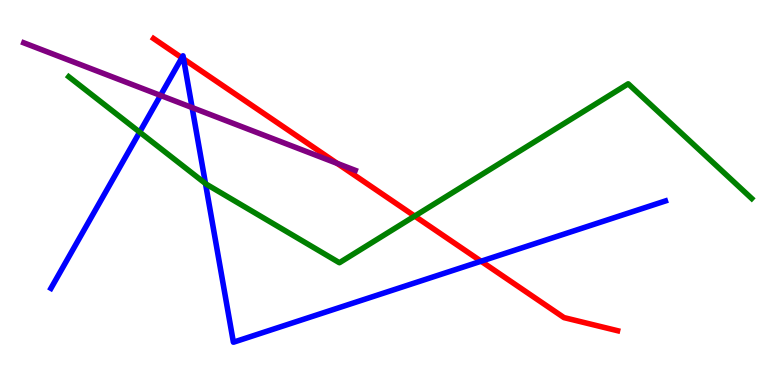[{'lines': ['blue', 'red'], 'intersections': [{'x': 2.35, 'y': 8.5}, {'x': 2.37, 'y': 8.47}, {'x': 6.21, 'y': 3.21}]}, {'lines': ['green', 'red'], 'intersections': [{'x': 5.35, 'y': 4.39}]}, {'lines': ['purple', 'red'], 'intersections': [{'x': 4.35, 'y': 5.76}]}, {'lines': ['blue', 'green'], 'intersections': [{'x': 1.8, 'y': 6.57}, {'x': 2.65, 'y': 5.23}]}, {'lines': ['blue', 'purple'], 'intersections': [{'x': 2.07, 'y': 7.52}, {'x': 2.48, 'y': 7.21}]}, {'lines': ['green', 'purple'], 'intersections': []}]